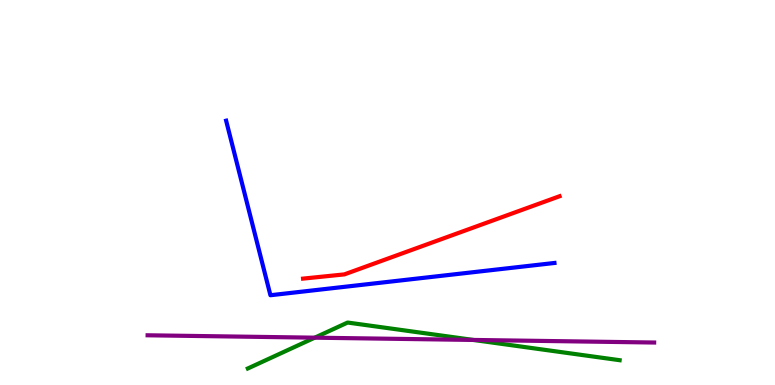[{'lines': ['blue', 'red'], 'intersections': []}, {'lines': ['green', 'red'], 'intersections': []}, {'lines': ['purple', 'red'], 'intersections': []}, {'lines': ['blue', 'green'], 'intersections': []}, {'lines': ['blue', 'purple'], 'intersections': []}, {'lines': ['green', 'purple'], 'intersections': [{'x': 4.06, 'y': 1.23}, {'x': 6.11, 'y': 1.17}]}]